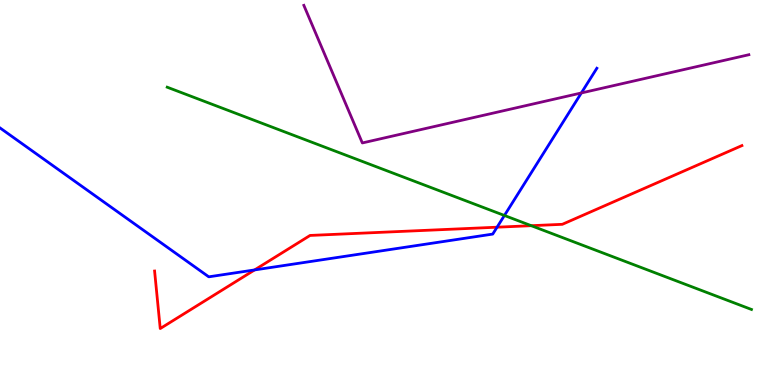[{'lines': ['blue', 'red'], 'intersections': [{'x': 3.28, 'y': 2.99}, {'x': 6.41, 'y': 4.1}]}, {'lines': ['green', 'red'], 'intersections': [{'x': 6.86, 'y': 4.14}]}, {'lines': ['purple', 'red'], 'intersections': []}, {'lines': ['blue', 'green'], 'intersections': [{'x': 6.51, 'y': 4.4}]}, {'lines': ['blue', 'purple'], 'intersections': [{'x': 7.5, 'y': 7.59}]}, {'lines': ['green', 'purple'], 'intersections': []}]